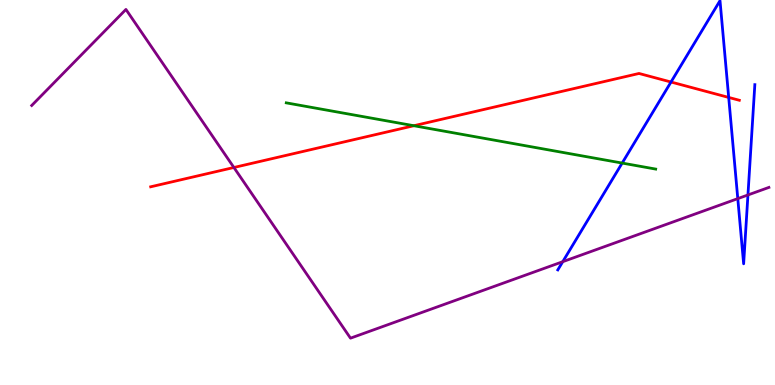[{'lines': ['blue', 'red'], 'intersections': [{'x': 8.66, 'y': 7.87}, {'x': 9.4, 'y': 7.47}]}, {'lines': ['green', 'red'], 'intersections': [{'x': 5.34, 'y': 6.73}]}, {'lines': ['purple', 'red'], 'intersections': [{'x': 3.02, 'y': 5.65}]}, {'lines': ['blue', 'green'], 'intersections': [{'x': 8.03, 'y': 5.76}]}, {'lines': ['blue', 'purple'], 'intersections': [{'x': 7.26, 'y': 3.2}, {'x': 9.52, 'y': 4.84}, {'x': 9.65, 'y': 4.94}]}, {'lines': ['green', 'purple'], 'intersections': []}]